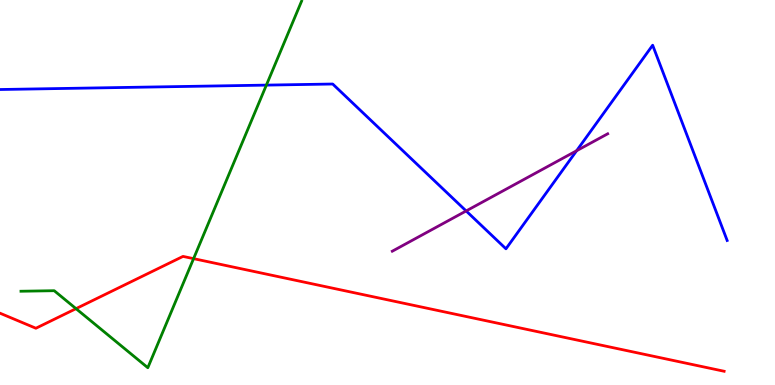[{'lines': ['blue', 'red'], 'intersections': []}, {'lines': ['green', 'red'], 'intersections': [{'x': 0.981, 'y': 1.98}, {'x': 2.5, 'y': 3.28}]}, {'lines': ['purple', 'red'], 'intersections': []}, {'lines': ['blue', 'green'], 'intersections': [{'x': 3.44, 'y': 7.79}]}, {'lines': ['blue', 'purple'], 'intersections': [{'x': 6.01, 'y': 4.52}, {'x': 7.44, 'y': 6.08}]}, {'lines': ['green', 'purple'], 'intersections': []}]